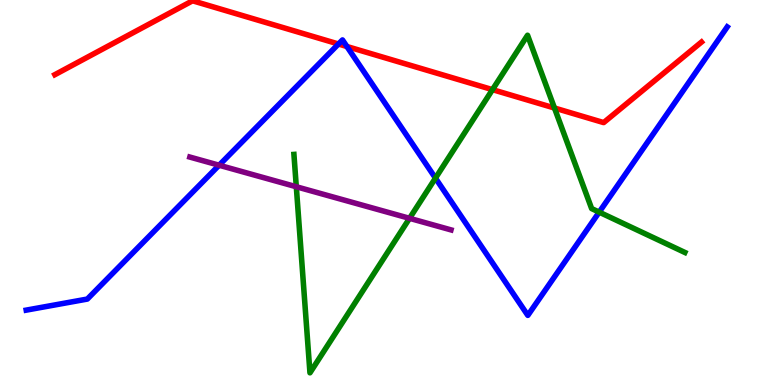[{'lines': ['blue', 'red'], 'intersections': [{'x': 4.37, 'y': 8.86}, {'x': 4.48, 'y': 8.79}]}, {'lines': ['green', 'red'], 'intersections': [{'x': 6.35, 'y': 7.67}, {'x': 7.15, 'y': 7.19}]}, {'lines': ['purple', 'red'], 'intersections': []}, {'lines': ['blue', 'green'], 'intersections': [{'x': 5.62, 'y': 5.37}, {'x': 7.73, 'y': 4.49}]}, {'lines': ['blue', 'purple'], 'intersections': [{'x': 2.83, 'y': 5.71}]}, {'lines': ['green', 'purple'], 'intersections': [{'x': 3.82, 'y': 5.15}, {'x': 5.28, 'y': 4.33}]}]